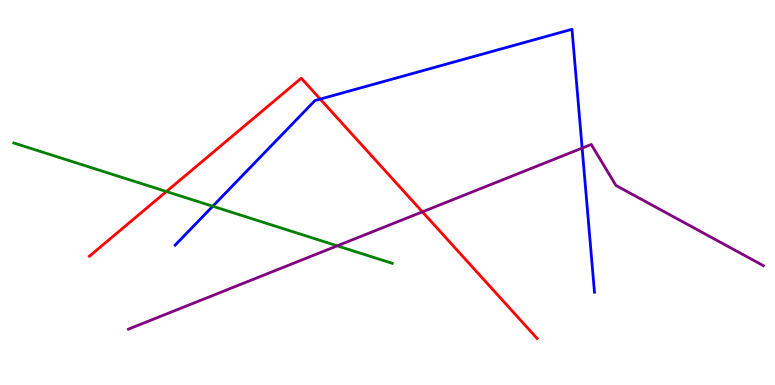[{'lines': ['blue', 'red'], 'intersections': [{'x': 4.13, 'y': 7.43}]}, {'lines': ['green', 'red'], 'intersections': [{'x': 2.15, 'y': 5.03}]}, {'lines': ['purple', 'red'], 'intersections': [{'x': 5.45, 'y': 4.5}]}, {'lines': ['blue', 'green'], 'intersections': [{'x': 2.75, 'y': 4.64}]}, {'lines': ['blue', 'purple'], 'intersections': [{'x': 7.51, 'y': 6.15}]}, {'lines': ['green', 'purple'], 'intersections': [{'x': 4.35, 'y': 3.61}]}]